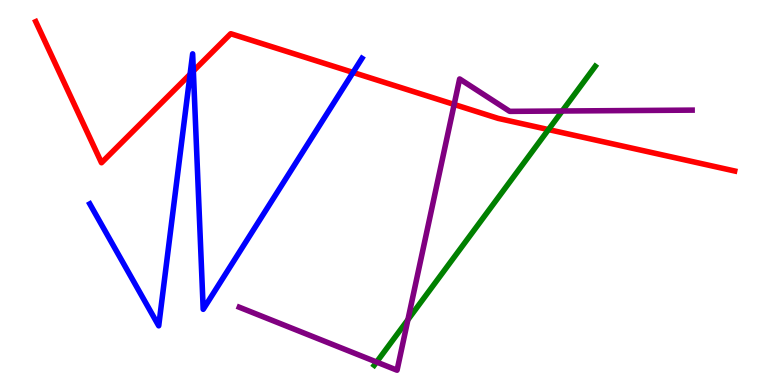[{'lines': ['blue', 'red'], 'intersections': [{'x': 2.45, 'y': 8.07}, {'x': 2.49, 'y': 8.16}, {'x': 4.56, 'y': 8.12}]}, {'lines': ['green', 'red'], 'intersections': [{'x': 7.08, 'y': 6.63}]}, {'lines': ['purple', 'red'], 'intersections': [{'x': 5.86, 'y': 7.29}]}, {'lines': ['blue', 'green'], 'intersections': []}, {'lines': ['blue', 'purple'], 'intersections': []}, {'lines': ['green', 'purple'], 'intersections': [{'x': 4.86, 'y': 0.596}, {'x': 5.26, 'y': 1.7}, {'x': 7.25, 'y': 7.12}]}]